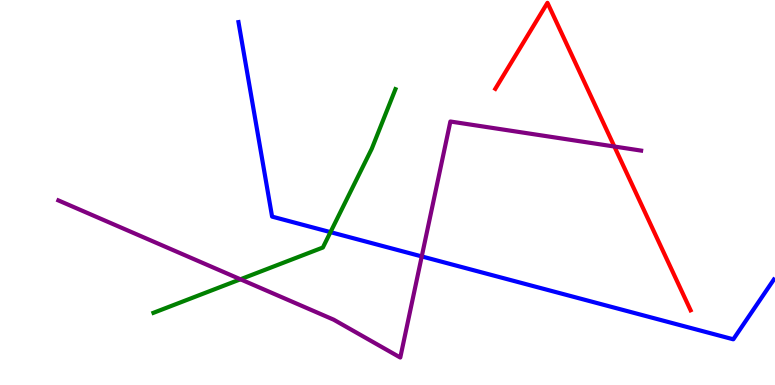[{'lines': ['blue', 'red'], 'intersections': []}, {'lines': ['green', 'red'], 'intersections': []}, {'lines': ['purple', 'red'], 'intersections': [{'x': 7.93, 'y': 6.19}]}, {'lines': ['blue', 'green'], 'intersections': [{'x': 4.26, 'y': 3.97}]}, {'lines': ['blue', 'purple'], 'intersections': [{'x': 5.44, 'y': 3.34}]}, {'lines': ['green', 'purple'], 'intersections': [{'x': 3.1, 'y': 2.75}]}]